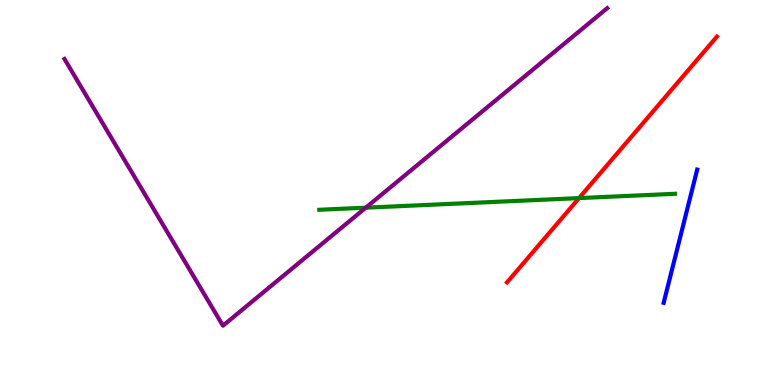[{'lines': ['blue', 'red'], 'intersections': []}, {'lines': ['green', 'red'], 'intersections': [{'x': 7.47, 'y': 4.85}]}, {'lines': ['purple', 'red'], 'intersections': []}, {'lines': ['blue', 'green'], 'intersections': []}, {'lines': ['blue', 'purple'], 'intersections': []}, {'lines': ['green', 'purple'], 'intersections': [{'x': 4.72, 'y': 4.61}]}]